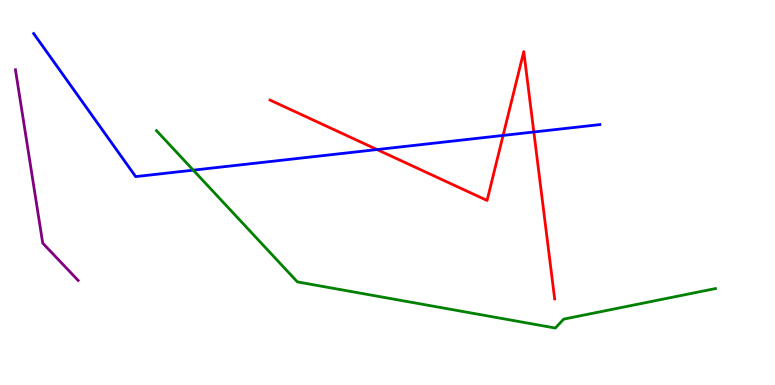[{'lines': ['blue', 'red'], 'intersections': [{'x': 4.86, 'y': 6.12}, {'x': 6.49, 'y': 6.48}, {'x': 6.89, 'y': 6.57}]}, {'lines': ['green', 'red'], 'intersections': []}, {'lines': ['purple', 'red'], 'intersections': []}, {'lines': ['blue', 'green'], 'intersections': [{'x': 2.49, 'y': 5.58}]}, {'lines': ['blue', 'purple'], 'intersections': []}, {'lines': ['green', 'purple'], 'intersections': []}]